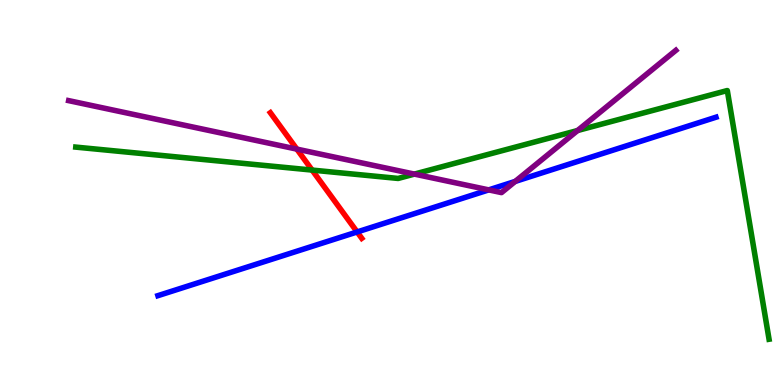[{'lines': ['blue', 'red'], 'intersections': [{'x': 4.61, 'y': 3.98}]}, {'lines': ['green', 'red'], 'intersections': [{'x': 4.03, 'y': 5.58}]}, {'lines': ['purple', 'red'], 'intersections': [{'x': 3.83, 'y': 6.13}]}, {'lines': ['blue', 'green'], 'intersections': []}, {'lines': ['blue', 'purple'], 'intersections': [{'x': 6.31, 'y': 5.07}, {'x': 6.65, 'y': 5.29}]}, {'lines': ['green', 'purple'], 'intersections': [{'x': 5.35, 'y': 5.48}, {'x': 7.45, 'y': 6.61}]}]